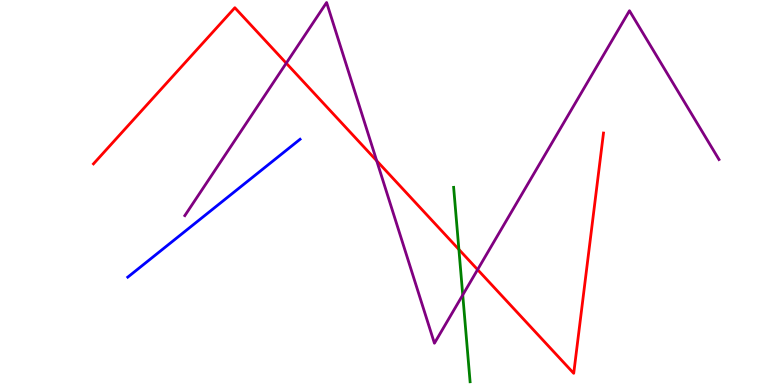[{'lines': ['blue', 'red'], 'intersections': []}, {'lines': ['green', 'red'], 'intersections': [{'x': 5.92, 'y': 3.52}]}, {'lines': ['purple', 'red'], 'intersections': [{'x': 3.69, 'y': 8.36}, {'x': 4.86, 'y': 5.82}, {'x': 6.16, 'y': 3.0}]}, {'lines': ['blue', 'green'], 'intersections': []}, {'lines': ['blue', 'purple'], 'intersections': []}, {'lines': ['green', 'purple'], 'intersections': [{'x': 5.97, 'y': 2.34}]}]